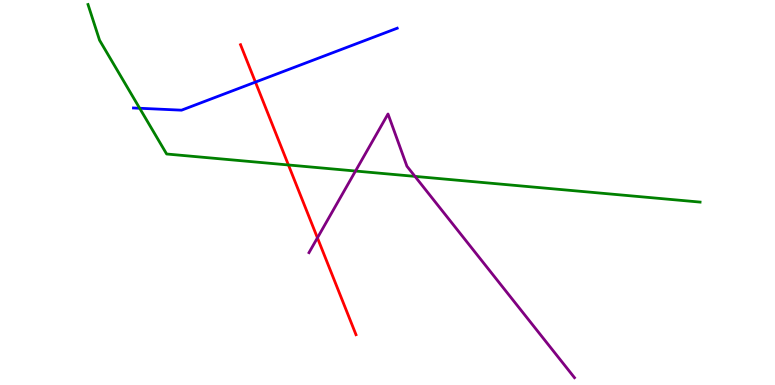[{'lines': ['blue', 'red'], 'intersections': [{'x': 3.3, 'y': 7.87}]}, {'lines': ['green', 'red'], 'intersections': [{'x': 3.72, 'y': 5.71}]}, {'lines': ['purple', 'red'], 'intersections': [{'x': 4.1, 'y': 3.82}]}, {'lines': ['blue', 'green'], 'intersections': [{'x': 1.8, 'y': 7.19}]}, {'lines': ['blue', 'purple'], 'intersections': []}, {'lines': ['green', 'purple'], 'intersections': [{'x': 4.59, 'y': 5.56}, {'x': 5.35, 'y': 5.42}]}]